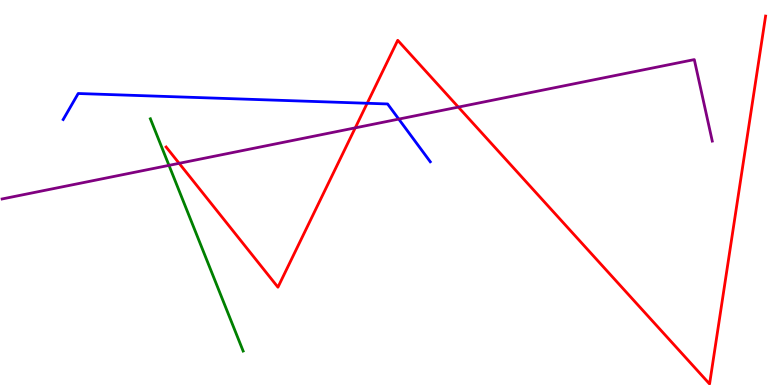[{'lines': ['blue', 'red'], 'intersections': [{'x': 4.74, 'y': 7.32}]}, {'lines': ['green', 'red'], 'intersections': []}, {'lines': ['purple', 'red'], 'intersections': [{'x': 2.31, 'y': 5.76}, {'x': 4.58, 'y': 6.68}, {'x': 5.91, 'y': 7.22}]}, {'lines': ['blue', 'green'], 'intersections': []}, {'lines': ['blue', 'purple'], 'intersections': [{'x': 5.15, 'y': 6.91}]}, {'lines': ['green', 'purple'], 'intersections': [{'x': 2.18, 'y': 5.7}]}]